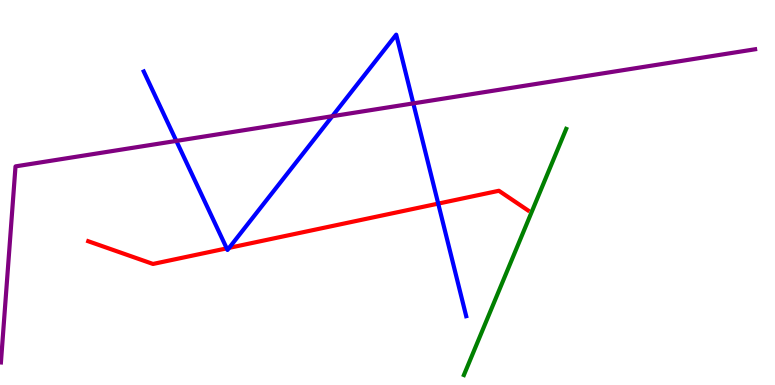[{'lines': ['blue', 'red'], 'intersections': [{'x': 2.93, 'y': 3.55}, {'x': 2.96, 'y': 3.56}, {'x': 5.65, 'y': 4.71}]}, {'lines': ['green', 'red'], 'intersections': []}, {'lines': ['purple', 'red'], 'intersections': []}, {'lines': ['blue', 'green'], 'intersections': []}, {'lines': ['blue', 'purple'], 'intersections': [{'x': 2.28, 'y': 6.34}, {'x': 4.29, 'y': 6.98}, {'x': 5.33, 'y': 7.31}]}, {'lines': ['green', 'purple'], 'intersections': []}]